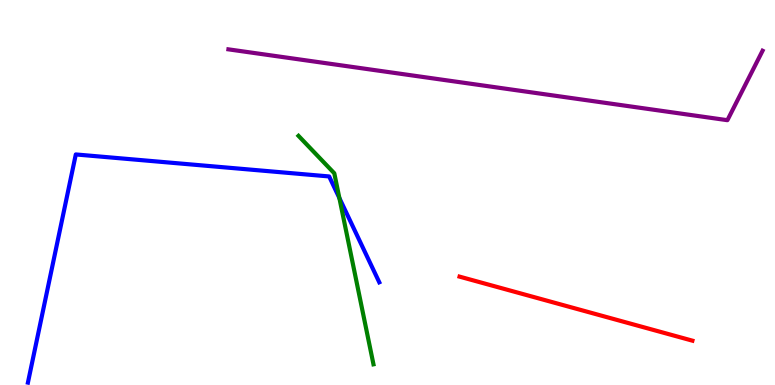[{'lines': ['blue', 'red'], 'intersections': []}, {'lines': ['green', 'red'], 'intersections': []}, {'lines': ['purple', 'red'], 'intersections': []}, {'lines': ['blue', 'green'], 'intersections': [{'x': 4.38, 'y': 4.86}]}, {'lines': ['blue', 'purple'], 'intersections': []}, {'lines': ['green', 'purple'], 'intersections': []}]